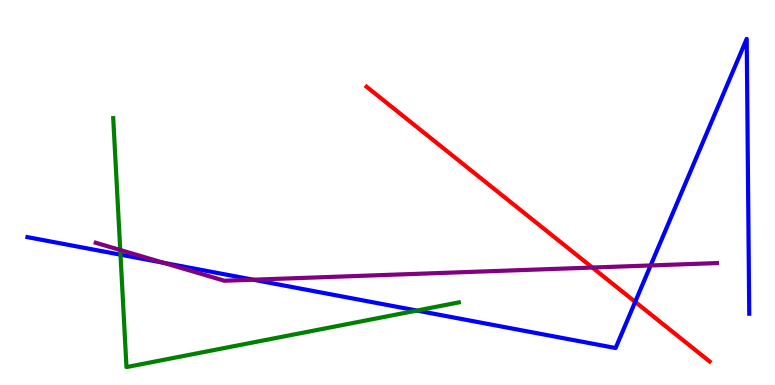[{'lines': ['blue', 'red'], 'intersections': [{'x': 8.2, 'y': 2.16}]}, {'lines': ['green', 'red'], 'intersections': []}, {'lines': ['purple', 'red'], 'intersections': [{'x': 7.64, 'y': 3.05}]}, {'lines': ['blue', 'green'], 'intersections': [{'x': 1.55, 'y': 3.39}, {'x': 5.38, 'y': 1.93}]}, {'lines': ['blue', 'purple'], 'intersections': [{'x': 2.11, 'y': 3.17}, {'x': 3.27, 'y': 2.74}, {'x': 8.4, 'y': 3.11}]}, {'lines': ['green', 'purple'], 'intersections': [{'x': 1.55, 'y': 3.51}]}]